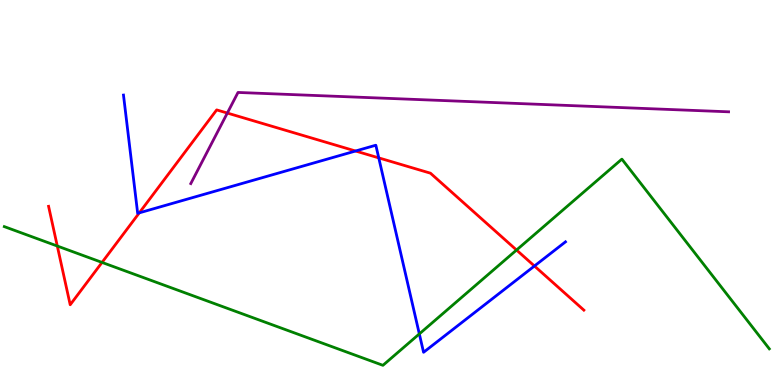[{'lines': ['blue', 'red'], 'intersections': [{'x': 1.8, 'y': 4.47}, {'x': 4.59, 'y': 6.08}, {'x': 4.89, 'y': 5.9}, {'x': 6.9, 'y': 3.09}]}, {'lines': ['green', 'red'], 'intersections': [{'x': 0.739, 'y': 3.61}, {'x': 1.32, 'y': 3.18}, {'x': 6.66, 'y': 3.51}]}, {'lines': ['purple', 'red'], 'intersections': [{'x': 2.93, 'y': 7.06}]}, {'lines': ['blue', 'green'], 'intersections': [{'x': 5.41, 'y': 1.33}]}, {'lines': ['blue', 'purple'], 'intersections': []}, {'lines': ['green', 'purple'], 'intersections': []}]